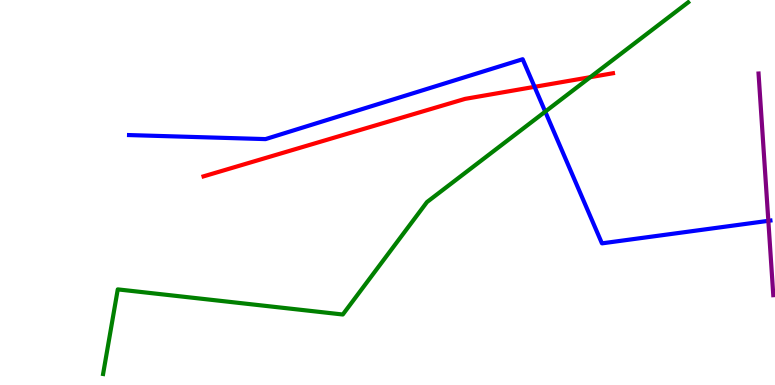[{'lines': ['blue', 'red'], 'intersections': [{'x': 6.9, 'y': 7.74}]}, {'lines': ['green', 'red'], 'intersections': [{'x': 7.62, 'y': 8.0}]}, {'lines': ['purple', 'red'], 'intersections': []}, {'lines': ['blue', 'green'], 'intersections': [{'x': 7.04, 'y': 7.1}]}, {'lines': ['blue', 'purple'], 'intersections': [{'x': 9.91, 'y': 4.26}]}, {'lines': ['green', 'purple'], 'intersections': []}]